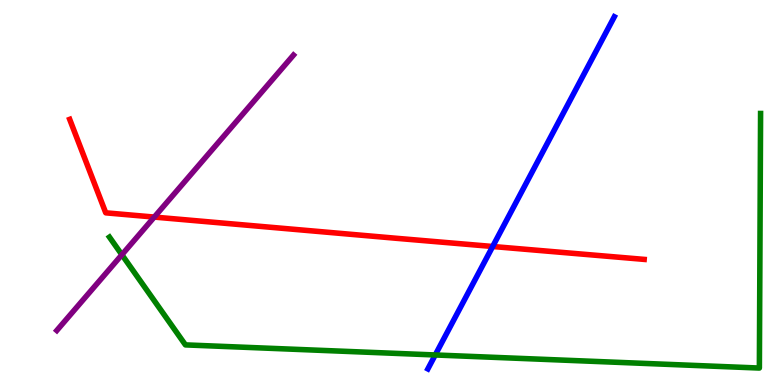[{'lines': ['blue', 'red'], 'intersections': [{'x': 6.36, 'y': 3.6}]}, {'lines': ['green', 'red'], 'intersections': []}, {'lines': ['purple', 'red'], 'intersections': [{'x': 1.99, 'y': 4.36}]}, {'lines': ['blue', 'green'], 'intersections': [{'x': 5.62, 'y': 0.78}]}, {'lines': ['blue', 'purple'], 'intersections': []}, {'lines': ['green', 'purple'], 'intersections': [{'x': 1.57, 'y': 3.38}]}]